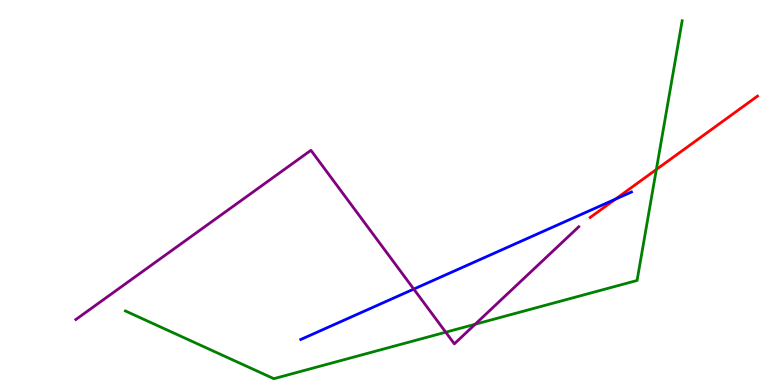[{'lines': ['blue', 'red'], 'intersections': [{'x': 7.94, 'y': 4.83}]}, {'lines': ['green', 'red'], 'intersections': [{'x': 8.47, 'y': 5.6}]}, {'lines': ['purple', 'red'], 'intersections': []}, {'lines': ['blue', 'green'], 'intersections': []}, {'lines': ['blue', 'purple'], 'intersections': [{'x': 5.34, 'y': 2.49}]}, {'lines': ['green', 'purple'], 'intersections': [{'x': 5.75, 'y': 1.37}, {'x': 6.13, 'y': 1.58}]}]